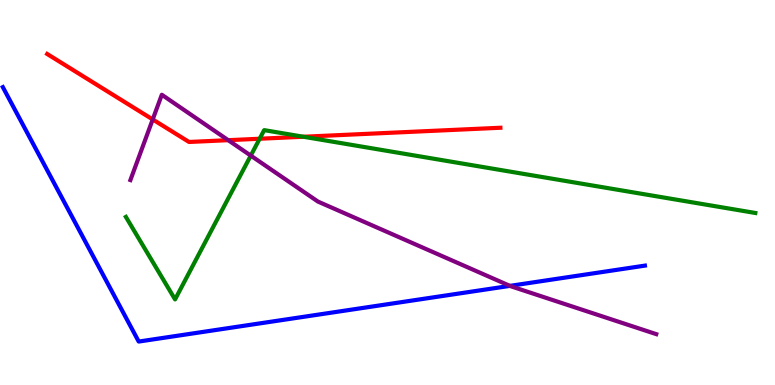[{'lines': ['blue', 'red'], 'intersections': []}, {'lines': ['green', 'red'], 'intersections': [{'x': 3.35, 'y': 6.4}, {'x': 3.91, 'y': 6.45}]}, {'lines': ['purple', 'red'], 'intersections': [{'x': 1.97, 'y': 6.9}, {'x': 2.94, 'y': 6.36}]}, {'lines': ['blue', 'green'], 'intersections': []}, {'lines': ['blue', 'purple'], 'intersections': [{'x': 6.58, 'y': 2.57}]}, {'lines': ['green', 'purple'], 'intersections': [{'x': 3.24, 'y': 5.96}]}]